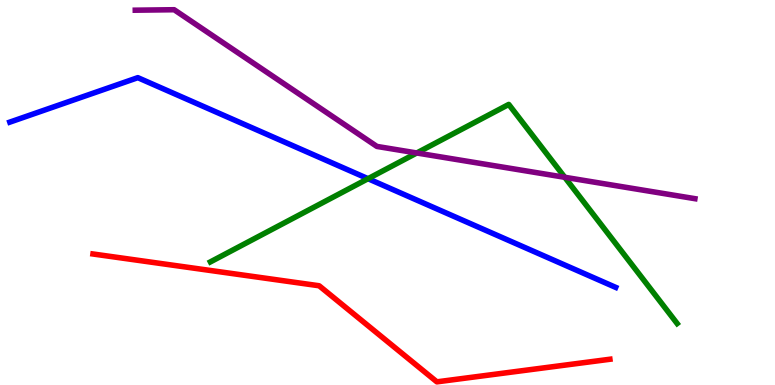[{'lines': ['blue', 'red'], 'intersections': []}, {'lines': ['green', 'red'], 'intersections': []}, {'lines': ['purple', 'red'], 'intersections': []}, {'lines': ['blue', 'green'], 'intersections': [{'x': 4.75, 'y': 5.36}]}, {'lines': ['blue', 'purple'], 'intersections': []}, {'lines': ['green', 'purple'], 'intersections': [{'x': 5.38, 'y': 6.03}, {'x': 7.29, 'y': 5.4}]}]